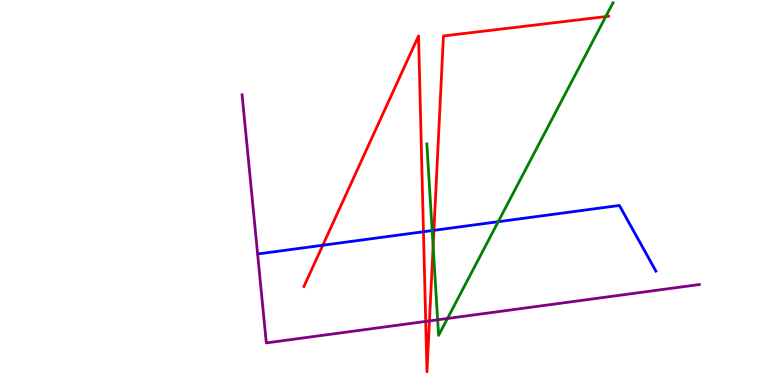[{'lines': ['blue', 'red'], 'intersections': [{'x': 4.16, 'y': 3.63}, {'x': 5.46, 'y': 3.98}, {'x': 5.6, 'y': 4.02}]}, {'lines': ['green', 'red'], 'intersections': [{'x': 5.59, 'y': 3.6}, {'x': 7.82, 'y': 9.57}]}, {'lines': ['purple', 'red'], 'intersections': [{'x': 5.49, 'y': 1.65}, {'x': 5.54, 'y': 1.66}]}, {'lines': ['blue', 'green'], 'intersections': [{'x': 5.58, 'y': 4.01}, {'x': 6.43, 'y': 4.24}]}, {'lines': ['blue', 'purple'], 'intersections': []}, {'lines': ['green', 'purple'], 'intersections': [{'x': 5.65, 'y': 1.69}, {'x': 5.77, 'y': 1.73}]}]